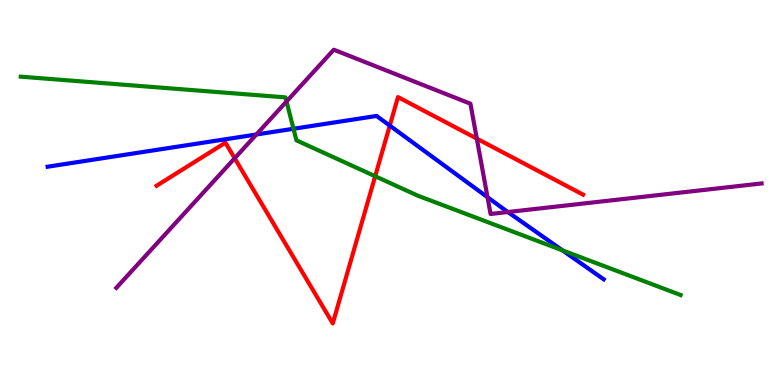[{'lines': ['blue', 'red'], 'intersections': [{'x': 5.03, 'y': 6.74}]}, {'lines': ['green', 'red'], 'intersections': [{'x': 4.84, 'y': 5.42}]}, {'lines': ['purple', 'red'], 'intersections': [{'x': 3.03, 'y': 5.89}, {'x': 6.15, 'y': 6.4}]}, {'lines': ['blue', 'green'], 'intersections': [{'x': 3.79, 'y': 6.66}, {'x': 7.26, 'y': 3.5}]}, {'lines': ['blue', 'purple'], 'intersections': [{'x': 3.31, 'y': 6.51}, {'x': 6.29, 'y': 4.88}, {'x': 6.55, 'y': 4.49}]}, {'lines': ['green', 'purple'], 'intersections': [{'x': 3.7, 'y': 7.36}]}]